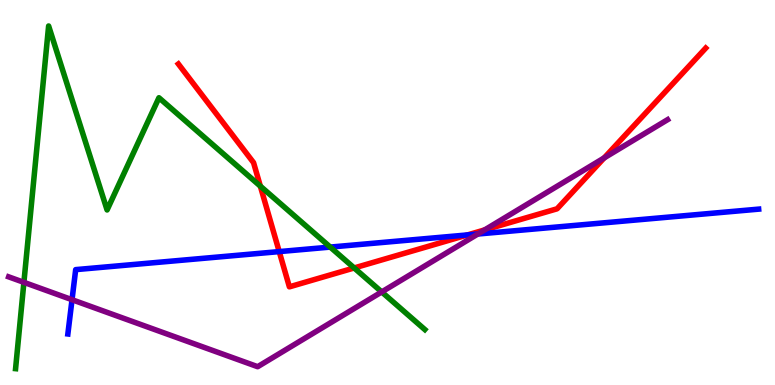[{'lines': ['blue', 'red'], 'intersections': [{'x': 3.6, 'y': 3.46}, {'x': 6.03, 'y': 3.9}]}, {'lines': ['green', 'red'], 'intersections': [{'x': 3.36, 'y': 5.17}, {'x': 4.57, 'y': 3.04}]}, {'lines': ['purple', 'red'], 'intersections': [{'x': 6.25, 'y': 4.03}, {'x': 7.8, 'y': 5.9}]}, {'lines': ['blue', 'green'], 'intersections': [{'x': 4.26, 'y': 3.58}]}, {'lines': ['blue', 'purple'], 'intersections': [{'x': 0.929, 'y': 2.22}, {'x': 6.17, 'y': 3.92}]}, {'lines': ['green', 'purple'], 'intersections': [{'x': 0.308, 'y': 2.67}, {'x': 4.93, 'y': 2.42}]}]